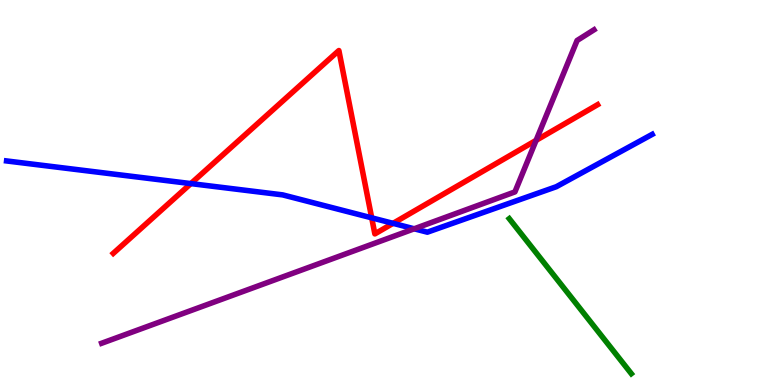[{'lines': ['blue', 'red'], 'intersections': [{'x': 2.46, 'y': 5.23}, {'x': 4.8, 'y': 4.34}, {'x': 5.07, 'y': 4.2}]}, {'lines': ['green', 'red'], 'intersections': []}, {'lines': ['purple', 'red'], 'intersections': [{'x': 6.92, 'y': 6.35}]}, {'lines': ['blue', 'green'], 'intersections': []}, {'lines': ['blue', 'purple'], 'intersections': [{'x': 5.34, 'y': 4.06}]}, {'lines': ['green', 'purple'], 'intersections': []}]